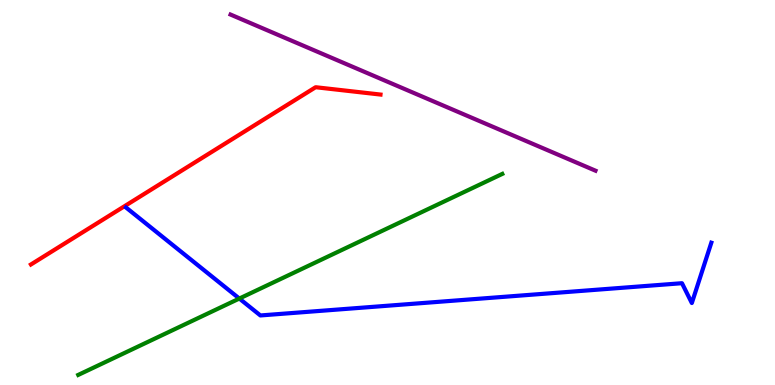[{'lines': ['blue', 'red'], 'intersections': []}, {'lines': ['green', 'red'], 'intersections': []}, {'lines': ['purple', 'red'], 'intersections': []}, {'lines': ['blue', 'green'], 'intersections': [{'x': 3.09, 'y': 2.25}]}, {'lines': ['blue', 'purple'], 'intersections': []}, {'lines': ['green', 'purple'], 'intersections': []}]